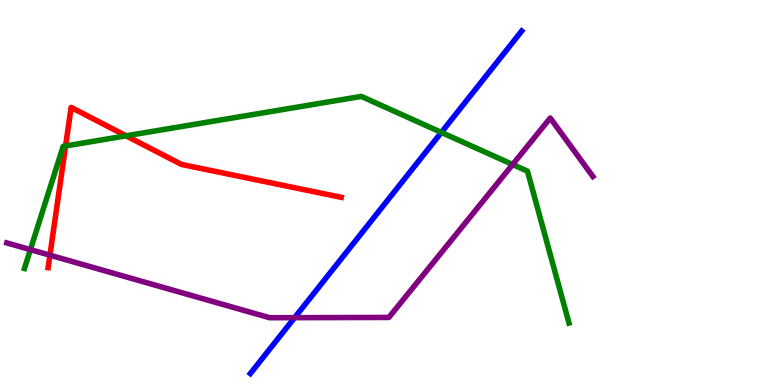[{'lines': ['blue', 'red'], 'intersections': []}, {'lines': ['green', 'red'], 'intersections': [{'x': 0.846, 'y': 6.21}, {'x': 1.63, 'y': 6.47}]}, {'lines': ['purple', 'red'], 'intersections': [{'x': 0.644, 'y': 3.37}]}, {'lines': ['blue', 'green'], 'intersections': [{'x': 5.7, 'y': 6.56}]}, {'lines': ['blue', 'purple'], 'intersections': [{'x': 3.8, 'y': 1.75}]}, {'lines': ['green', 'purple'], 'intersections': [{'x': 0.392, 'y': 3.52}, {'x': 6.61, 'y': 5.73}]}]